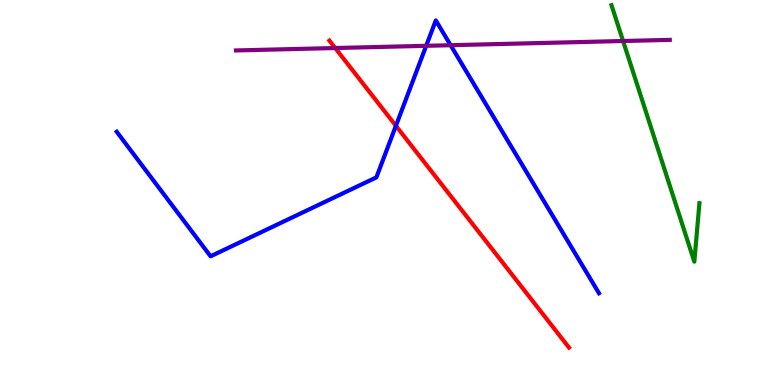[{'lines': ['blue', 'red'], 'intersections': [{'x': 5.11, 'y': 6.73}]}, {'lines': ['green', 'red'], 'intersections': []}, {'lines': ['purple', 'red'], 'intersections': [{'x': 4.33, 'y': 8.75}]}, {'lines': ['blue', 'green'], 'intersections': []}, {'lines': ['blue', 'purple'], 'intersections': [{'x': 5.5, 'y': 8.81}, {'x': 5.81, 'y': 8.83}]}, {'lines': ['green', 'purple'], 'intersections': [{'x': 8.04, 'y': 8.93}]}]